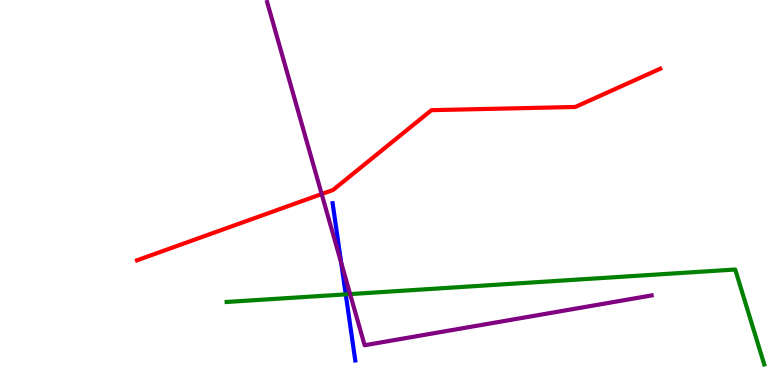[{'lines': ['blue', 'red'], 'intersections': []}, {'lines': ['green', 'red'], 'intersections': []}, {'lines': ['purple', 'red'], 'intersections': [{'x': 4.15, 'y': 4.96}]}, {'lines': ['blue', 'green'], 'intersections': [{'x': 4.46, 'y': 2.35}]}, {'lines': ['blue', 'purple'], 'intersections': [{'x': 4.4, 'y': 3.18}]}, {'lines': ['green', 'purple'], 'intersections': [{'x': 4.52, 'y': 2.36}]}]